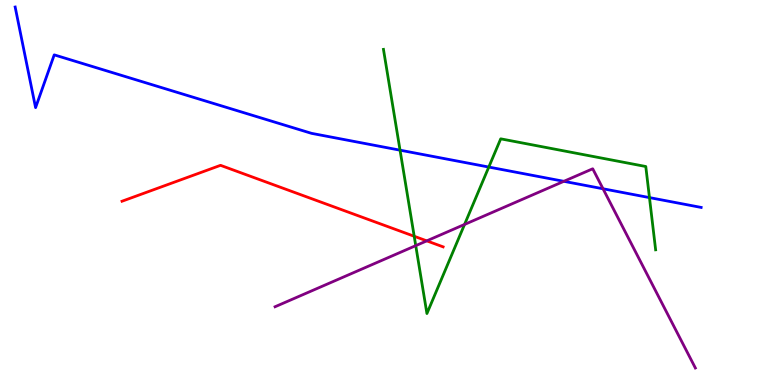[{'lines': ['blue', 'red'], 'intersections': []}, {'lines': ['green', 'red'], 'intersections': [{'x': 5.34, 'y': 3.86}]}, {'lines': ['purple', 'red'], 'intersections': [{'x': 5.51, 'y': 3.74}]}, {'lines': ['blue', 'green'], 'intersections': [{'x': 5.16, 'y': 6.1}, {'x': 6.31, 'y': 5.66}, {'x': 8.38, 'y': 4.87}]}, {'lines': ['blue', 'purple'], 'intersections': [{'x': 7.28, 'y': 5.29}, {'x': 7.78, 'y': 5.1}]}, {'lines': ['green', 'purple'], 'intersections': [{'x': 5.36, 'y': 3.62}, {'x': 5.99, 'y': 4.17}]}]